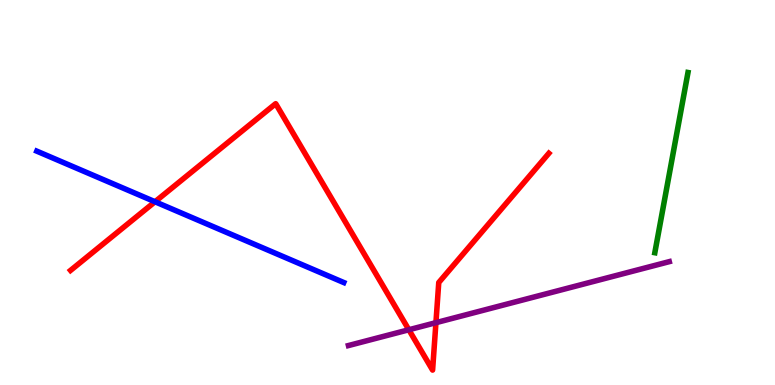[{'lines': ['blue', 'red'], 'intersections': [{'x': 2.0, 'y': 4.76}]}, {'lines': ['green', 'red'], 'intersections': []}, {'lines': ['purple', 'red'], 'intersections': [{'x': 5.28, 'y': 1.43}, {'x': 5.62, 'y': 1.62}]}, {'lines': ['blue', 'green'], 'intersections': []}, {'lines': ['blue', 'purple'], 'intersections': []}, {'lines': ['green', 'purple'], 'intersections': []}]